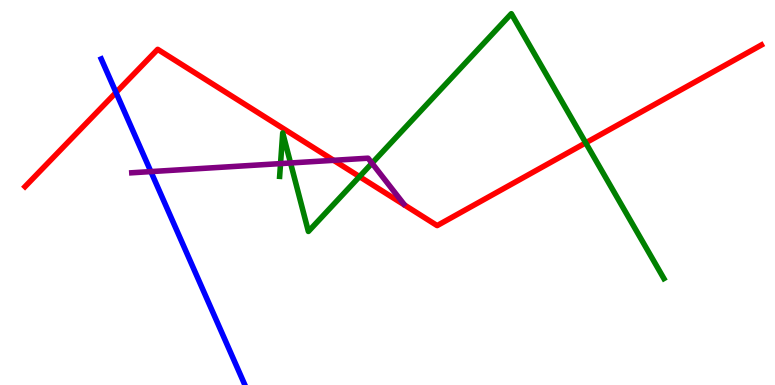[{'lines': ['blue', 'red'], 'intersections': [{'x': 1.5, 'y': 7.6}]}, {'lines': ['green', 'red'], 'intersections': [{'x': 4.64, 'y': 5.41}, {'x': 7.56, 'y': 6.29}]}, {'lines': ['purple', 'red'], 'intersections': [{'x': 4.31, 'y': 5.84}]}, {'lines': ['blue', 'green'], 'intersections': []}, {'lines': ['blue', 'purple'], 'intersections': [{'x': 1.95, 'y': 5.54}]}, {'lines': ['green', 'purple'], 'intersections': [{'x': 3.62, 'y': 5.75}, {'x': 3.75, 'y': 5.77}, {'x': 4.8, 'y': 5.76}]}]